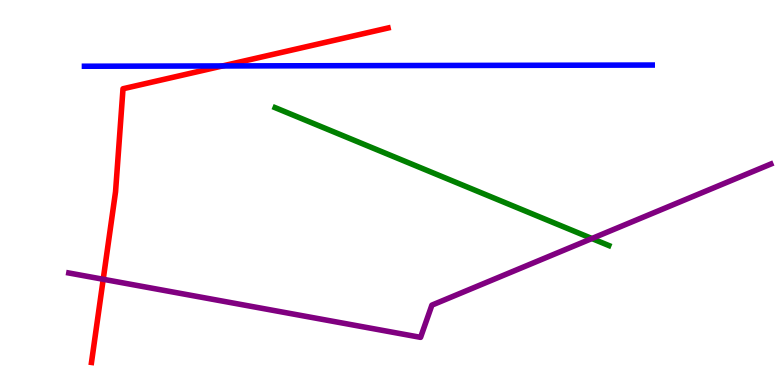[{'lines': ['blue', 'red'], 'intersections': [{'x': 2.87, 'y': 8.29}]}, {'lines': ['green', 'red'], 'intersections': []}, {'lines': ['purple', 'red'], 'intersections': [{'x': 1.33, 'y': 2.75}]}, {'lines': ['blue', 'green'], 'intersections': []}, {'lines': ['blue', 'purple'], 'intersections': []}, {'lines': ['green', 'purple'], 'intersections': [{'x': 7.64, 'y': 3.8}]}]